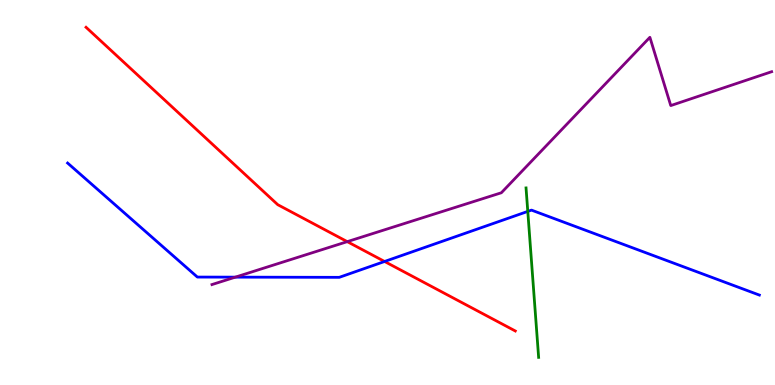[{'lines': ['blue', 'red'], 'intersections': [{'x': 4.96, 'y': 3.21}]}, {'lines': ['green', 'red'], 'intersections': []}, {'lines': ['purple', 'red'], 'intersections': [{'x': 4.48, 'y': 3.72}]}, {'lines': ['blue', 'green'], 'intersections': [{'x': 6.81, 'y': 4.51}]}, {'lines': ['blue', 'purple'], 'intersections': [{'x': 3.04, 'y': 2.8}]}, {'lines': ['green', 'purple'], 'intersections': []}]